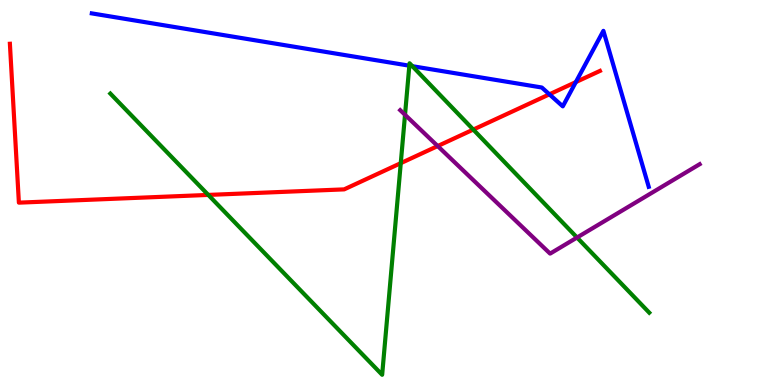[{'lines': ['blue', 'red'], 'intersections': [{'x': 7.09, 'y': 7.55}, {'x': 7.43, 'y': 7.87}]}, {'lines': ['green', 'red'], 'intersections': [{'x': 2.69, 'y': 4.94}, {'x': 5.17, 'y': 5.76}, {'x': 6.11, 'y': 6.63}]}, {'lines': ['purple', 'red'], 'intersections': [{'x': 5.65, 'y': 6.21}]}, {'lines': ['blue', 'green'], 'intersections': [{'x': 5.28, 'y': 8.29}, {'x': 5.32, 'y': 8.28}]}, {'lines': ['blue', 'purple'], 'intersections': []}, {'lines': ['green', 'purple'], 'intersections': [{'x': 5.23, 'y': 7.02}, {'x': 7.45, 'y': 3.83}]}]